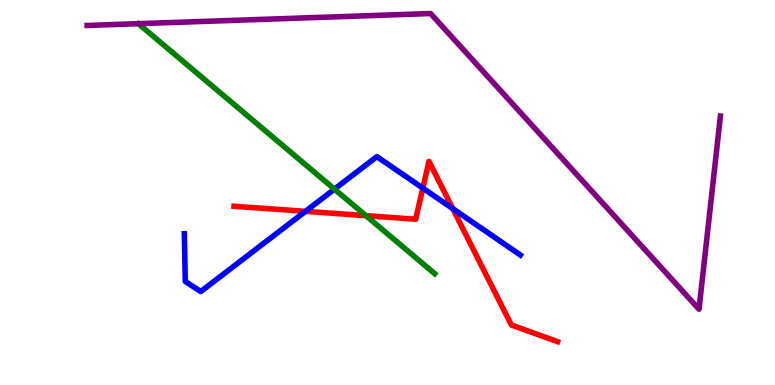[{'lines': ['blue', 'red'], 'intersections': [{'x': 3.94, 'y': 4.51}, {'x': 5.46, 'y': 5.11}, {'x': 5.84, 'y': 4.58}]}, {'lines': ['green', 'red'], 'intersections': [{'x': 4.72, 'y': 4.4}]}, {'lines': ['purple', 'red'], 'intersections': []}, {'lines': ['blue', 'green'], 'intersections': [{'x': 4.32, 'y': 5.09}]}, {'lines': ['blue', 'purple'], 'intersections': []}, {'lines': ['green', 'purple'], 'intersections': []}]